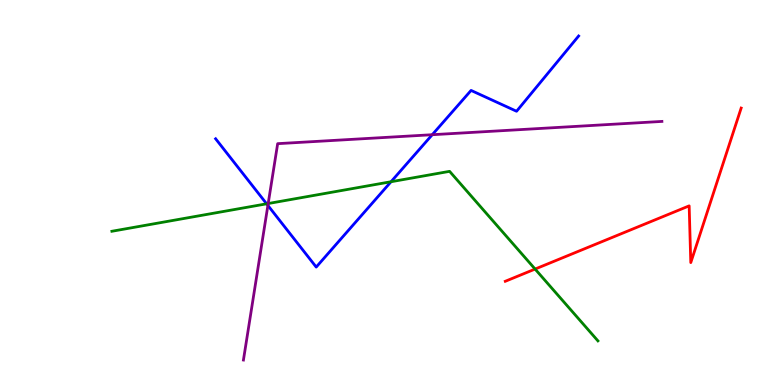[{'lines': ['blue', 'red'], 'intersections': []}, {'lines': ['green', 'red'], 'intersections': [{'x': 6.9, 'y': 3.01}]}, {'lines': ['purple', 'red'], 'intersections': []}, {'lines': ['blue', 'green'], 'intersections': [{'x': 3.44, 'y': 4.71}, {'x': 5.05, 'y': 5.28}]}, {'lines': ['blue', 'purple'], 'intersections': [{'x': 3.46, 'y': 4.66}, {'x': 5.58, 'y': 6.5}]}, {'lines': ['green', 'purple'], 'intersections': [{'x': 3.46, 'y': 4.71}]}]